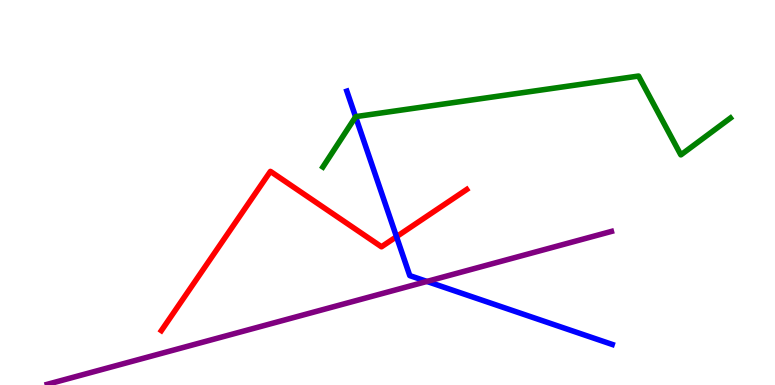[{'lines': ['blue', 'red'], 'intersections': [{'x': 5.12, 'y': 3.85}]}, {'lines': ['green', 'red'], 'intersections': []}, {'lines': ['purple', 'red'], 'intersections': []}, {'lines': ['blue', 'green'], 'intersections': [{'x': 4.59, 'y': 6.97}]}, {'lines': ['blue', 'purple'], 'intersections': [{'x': 5.51, 'y': 2.69}]}, {'lines': ['green', 'purple'], 'intersections': []}]